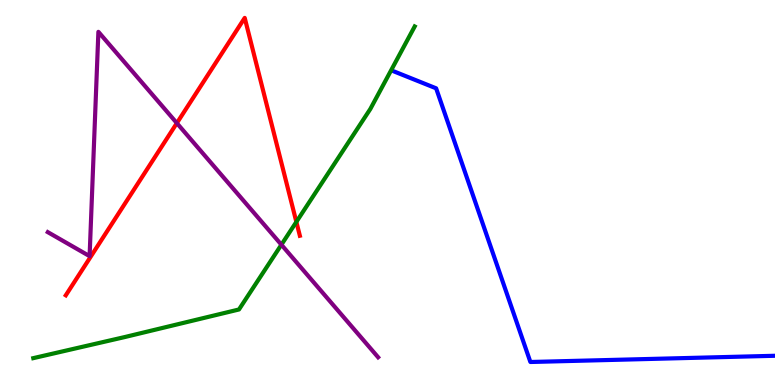[{'lines': ['blue', 'red'], 'intersections': []}, {'lines': ['green', 'red'], 'intersections': [{'x': 3.82, 'y': 4.24}]}, {'lines': ['purple', 'red'], 'intersections': [{'x': 2.28, 'y': 6.8}]}, {'lines': ['blue', 'green'], 'intersections': []}, {'lines': ['blue', 'purple'], 'intersections': []}, {'lines': ['green', 'purple'], 'intersections': [{'x': 3.63, 'y': 3.64}]}]